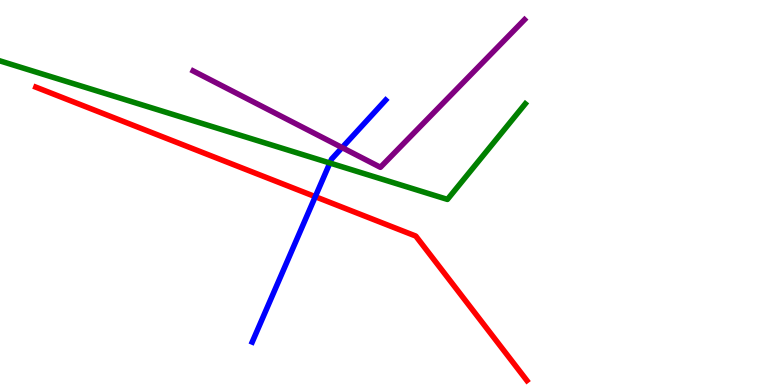[{'lines': ['blue', 'red'], 'intersections': [{'x': 4.07, 'y': 4.89}]}, {'lines': ['green', 'red'], 'intersections': []}, {'lines': ['purple', 'red'], 'intersections': []}, {'lines': ['blue', 'green'], 'intersections': [{'x': 4.26, 'y': 5.77}]}, {'lines': ['blue', 'purple'], 'intersections': [{'x': 4.41, 'y': 6.17}]}, {'lines': ['green', 'purple'], 'intersections': []}]